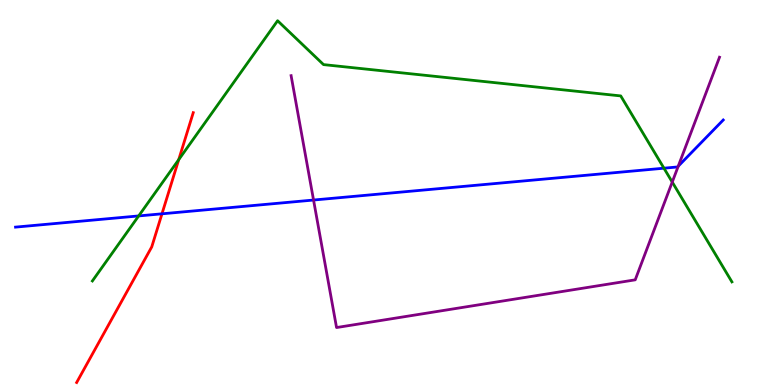[{'lines': ['blue', 'red'], 'intersections': [{'x': 2.09, 'y': 4.45}]}, {'lines': ['green', 'red'], 'intersections': [{'x': 2.31, 'y': 5.85}]}, {'lines': ['purple', 'red'], 'intersections': []}, {'lines': ['blue', 'green'], 'intersections': [{'x': 1.79, 'y': 4.39}, {'x': 8.57, 'y': 5.63}]}, {'lines': ['blue', 'purple'], 'intersections': [{'x': 4.05, 'y': 4.8}, {'x': 8.75, 'y': 5.68}]}, {'lines': ['green', 'purple'], 'intersections': [{'x': 8.67, 'y': 5.27}]}]